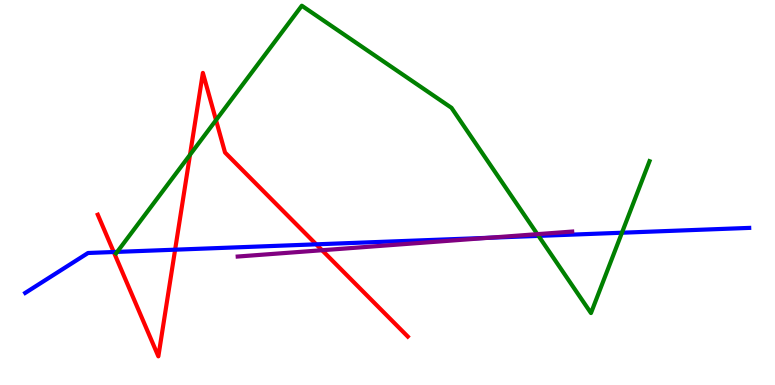[{'lines': ['blue', 'red'], 'intersections': [{'x': 1.47, 'y': 3.45}, {'x': 2.26, 'y': 3.51}, {'x': 4.08, 'y': 3.65}]}, {'lines': ['green', 'red'], 'intersections': [{'x': 2.45, 'y': 5.98}, {'x': 2.79, 'y': 6.88}]}, {'lines': ['purple', 'red'], 'intersections': [{'x': 4.16, 'y': 3.5}]}, {'lines': ['blue', 'green'], 'intersections': [{'x': 1.51, 'y': 3.46}, {'x': 6.95, 'y': 3.87}, {'x': 8.02, 'y': 3.96}]}, {'lines': ['blue', 'purple'], 'intersections': [{'x': 6.31, 'y': 3.82}]}, {'lines': ['green', 'purple'], 'intersections': [{'x': 6.93, 'y': 3.92}]}]